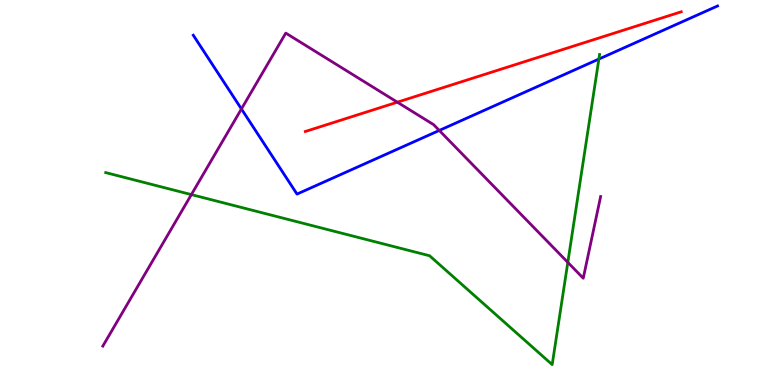[{'lines': ['blue', 'red'], 'intersections': []}, {'lines': ['green', 'red'], 'intersections': []}, {'lines': ['purple', 'red'], 'intersections': [{'x': 5.13, 'y': 7.35}]}, {'lines': ['blue', 'green'], 'intersections': [{'x': 7.73, 'y': 8.47}]}, {'lines': ['blue', 'purple'], 'intersections': [{'x': 3.12, 'y': 7.17}, {'x': 5.67, 'y': 6.61}]}, {'lines': ['green', 'purple'], 'intersections': [{'x': 2.47, 'y': 4.95}, {'x': 7.33, 'y': 3.19}]}]